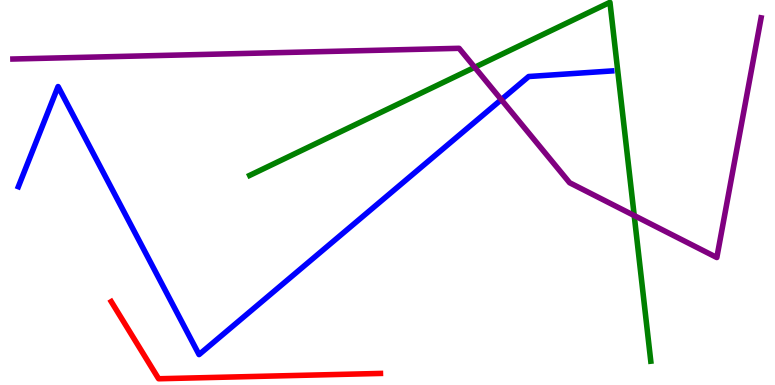[{'lines': ['blue', 'red'], 'intersections': []}, {'lines': ['green', 'red'], 'intersections': []}, {'lines': ['purple', 'red'], 'intersections': []}, {'lines': ['blue', 'green'], 'intersections': []}, {'lines': ['blue', 'purple'], 'intersections': [{'x': 6.47, 'y': 7.41}]}, {'lines': ['green', 'purple'], 'intersections': [{'x': 6.13, 'y': 8.25}, {'x': 8.18, 'y': 4.4}]}]